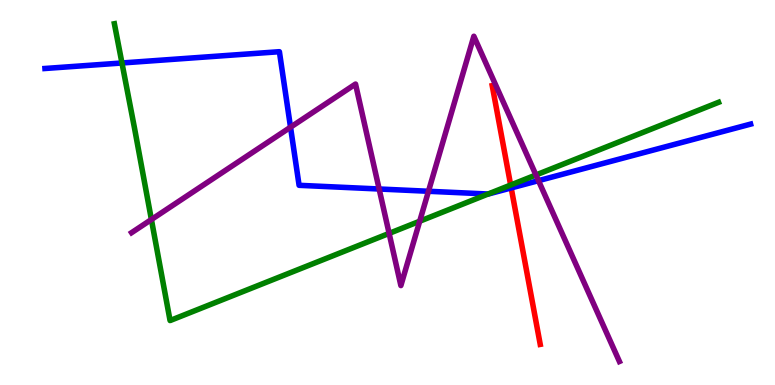[{'lines': ['blue', 'red'], 'intersections': [{'x': 6.6, 'y': 5.12}]}, {'lines': ['green', 'red'], 'intersections': [{'x': 6.59, 'y': 5.19}]}, {'lines': ['purple', 'red'], 'intersections': []}, {'lines': ['blue', 'green'], 'intersections': [{'x': 1.57, 'y': 8.36}, {'x': 6.3, 'y': 4.96}]}, {'lines': ['blue', 'purple'], 'intersections': [{'x': 3.75, 'y': 6.7}, {'x': 4.89, 'y': 5.09}, {'x': 5.53, 'y': 5.03}, {'x': 6.95, 'y': 5.31}]}, {'lines': ['green', 'purple'], 'intersections': [{'x': 1.95, 'y': 4.3}, {'x': 5.02, 'y': 3.94}, {'x': 5.42, 'y': 4.25}, {'x': 6.92, 'y': 5.46}]}]